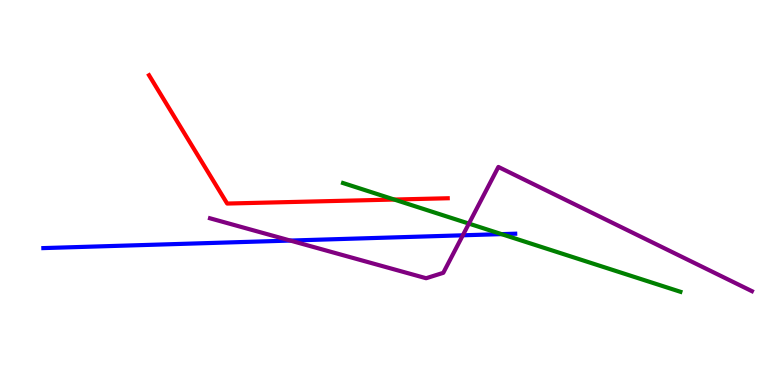[{'lines': ['blue', 'red'], 'intersections': []}, {'lines': ['green', 'red'], 'intersections': [{'x': 5.09, 'y': 4.82}]}, {'lines': ['purple', 'red'], 'intersections': []}, {'lines': ['blue', 'green'], 'intersections': [{'x': 6.47, 'y': 3.92}]}, {'lines': ['blue', 'purple'], 'intersections': [{'x': 3.75, 'y': 3.75}, {'x': 5.97, 'y': 3.89}]}, {'lines': ['green', 'purple'], 'intersections': [{'x': 6.05, 'y': 4.19}]}]